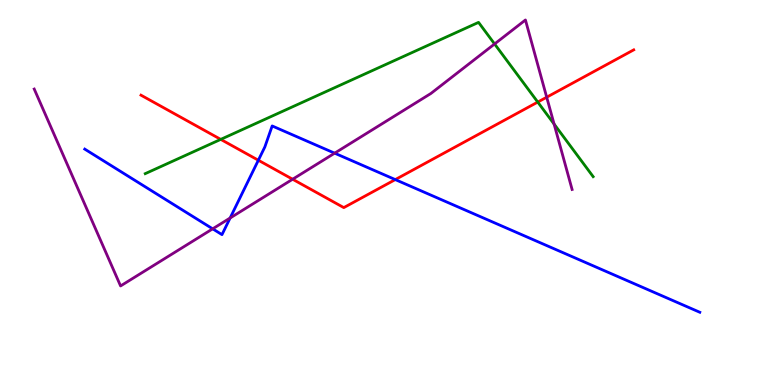[{'lines': ['blue', 'red'], 'intersections': [{'x': 3.33, 'y': 5.84}, {'x': 5.1, 'y': 5.34}]}, {'lines': ['green', 'red'], 'intersections': [{'x': 2.85, 'y': 6.38}, {'x': 6.94, 'y': 7.35}]}, {'lines': ['purple', 'red'], 'intersections': [{'x': 3.78, 'y': 5.34}, {'x': 7.05, 'y': 7.48}]}, {'lines': ['blue', 'green'], 'intersections': []}, {'lines': ['blue', 'purple'], 'intersections': [{'x': 2.74, 'y': 4.06}, {'x': 2.97, 'y': 4.34}, {'x': 4.32, 'y': 6.02}]}, {'lines': ['green', 'purple'], 'intersections': [{'x': 6.38, 'y': 8.86}, {'x': 7.15, 'y': 6.78}]}]